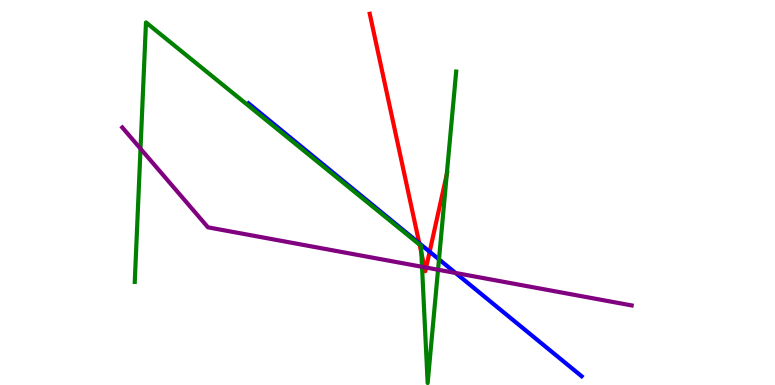[{'lines': ['blue', 'red'], 'intersections': [{'x': 5.41, 'y': 3.68}, {'x': 5.54, 'y': 3.46}]}, {'lines': ['green', 'red'], 'intersections': [{'x': 5.41, 'y': 3.64}, {'x': 5.44, 'y': 3.43}, {'x': 5.76, 'y': 5.47}]}, {'lines': ['purple', 'red'], 'intersections': [{'x': 5.48, 'y': 3.06}, {'x': 5.5, 'y': 3.05}]}, {'lines': ['blue', 'green'], 'intersections': [{'x': 5.66, 'y': 3.26}]}, {'lines': ['blue', 'purple'], 'intersections': [{'x': 5.88, 'y': 2.91}]}, {'lines': ['green', 'purple'], 'intersections': [{'x': 1.81, 'y': 6.14}, {'x': 5.45, 'y': 3.07}, {'x': 5.65, 'y': 2.99}]}]